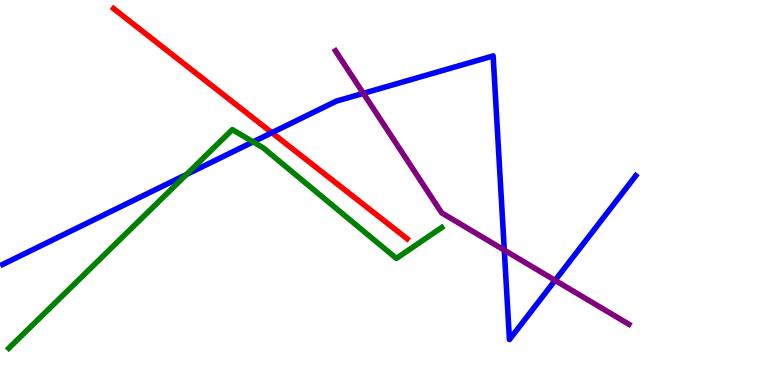[{'lines': ['blue', 'red'], 'intersections': [{'x': 3.51, 'y': 6.55}]}, {'lines': ['green', 'red'], 'intersections': []}, {'lines': ['purple', 'red'], 'intersections': []}, {'lines': ['blue', 'green'], 'intersections': [{'x': 2.41, 'y': 5.47}, {'x': 3.27, 'y': 6.32}]}, {'lines': ['blue', 'purple'], 'intersections': [{'x': 4.69, 'y': 7.58}, {'x': 6.51, 'y': 3.5}, {'x': 7.16, 'y': 2.72}]}, {'lines': ['green', 'purple'], 'intersections': []}]